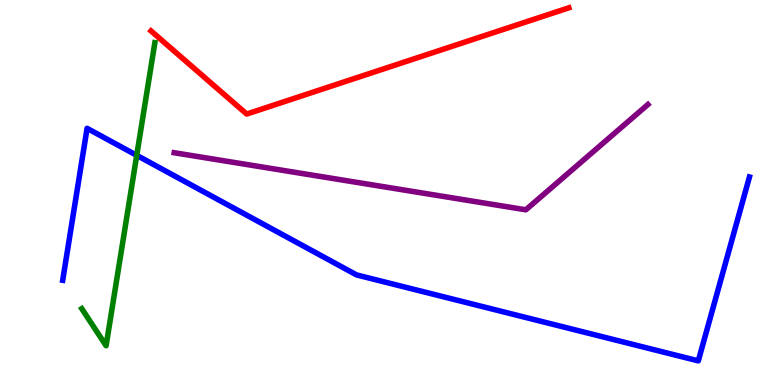[{'lines': ['blue', 'red'], 'intersections': []}, {'lines': ['green', 'red'], 'intersections': []}, {'lines': ['purple', 'red'], 'intersections': []}, {'lines': ['blue', 'green'], 'intersections': [{'x': 1.76, 'y': 5.97}]}, {'lines': ['blue', 'purple'], 'intersections': []}, {'lines': ['green', 'purple'], 'intersections': []}]